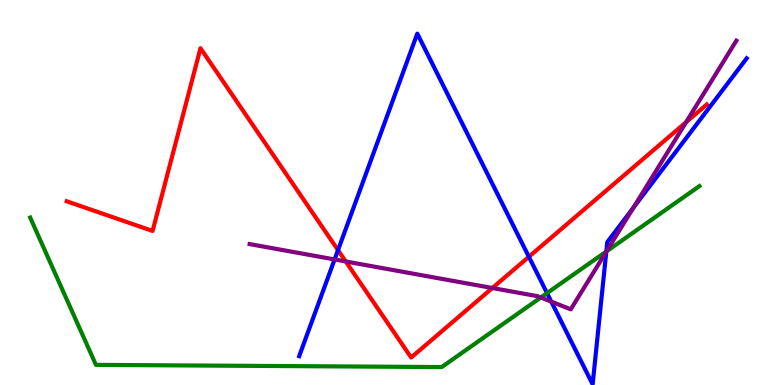[{'lines': ['blue', 'red'], 'intersections': [{'x': 4.36, 'y': 3.5}, {'x': 6.82, 'y': 3.33}]}, {'lines': ['green', 'red'], 'intersections': []}, {'lines': ['purple', 'red'], 'intersections': [{'x': 4.46, 'y': 3.21}, {'x': 6.35, 'y': 2.52}, {'x': 8.85, 'y': 6.83}]}, {'lines': ['blue', 'green'], 'intersections': [{'x': 7.06, 'y': 2.39}, {'x': 7.82, 'y': 3.47}]}, {'lines': ['blue', 'purple'], 'intersections': [{'x': 4.32, 'y': 3.26}, {'x': 7.11, 'y': 2.16}, {'x': 7.82, 'y': 3.46}, {'x': 8.17, 'y': 4.6}]}, {'lines': ['green', 'purple'], 'intersections': [{'x': 6.98, 'y': 2.27}, {'x': 7.83, 'y': 3.47}]}]